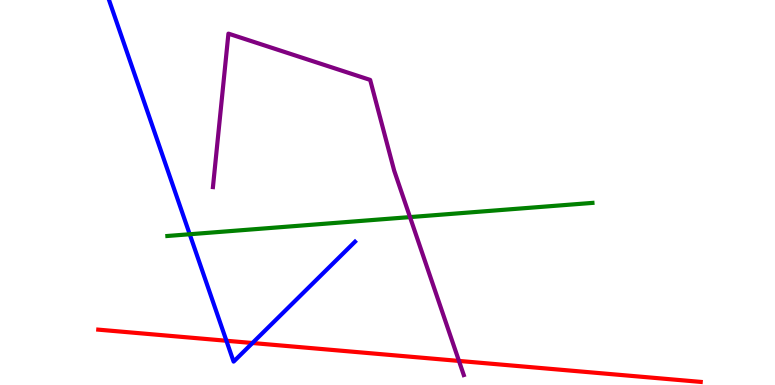[{'lines': ['blue', 'red'], 'intersections': [{'x': 2.92, 'y': 1.15}, {'x': 3.26, 'y': 1.09}]}, {'lines': ['green', 'red'], 'intersections': []}, {'lines': ['purple', 'red'], 'intersections': [{'x': 5.92, 'y': 0.625}]}, {'lines': ['blue', 'green'], 'intersections': [{'x': 2.45, 'y': 3.92}]}, {'lines': ['blue', 'purple'], 'intersections': []}, {'lines': ['green', 'purple'], 'intersections': [{'x': 5.29, 'y': 4.36}]}]